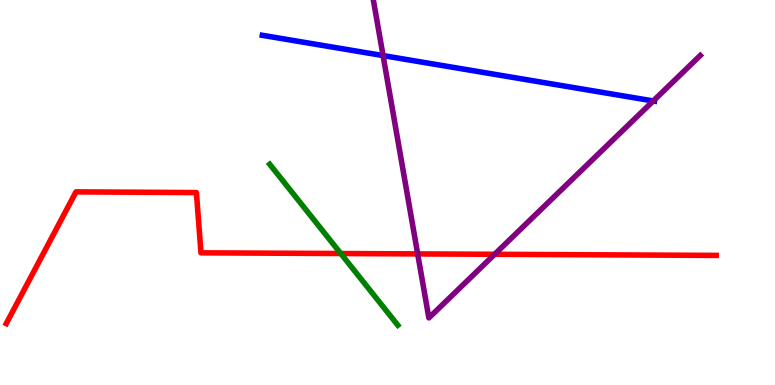[{'lines': ['blue', 'red'], 'intersections': []}, {'lines': ['green', 'red'], 'intersections': [{'x': 4.4, 'y': 3.41}]}, {'lines': ['purple', 'red'], 'intersections': [{'x': 5.39, 'y': 3.4}, {'x': 6.38, 'y': 3.39}]}, {'lines': ['blue', 'green'], 'intersections': []}, {'lines': ['blue', 'purple'], 'intersections': [{'x': 4.94, 'y': 8.56}, {'x': 8.43, 'y': 7.38}]}, {'lines': ['green', 'purple'], 'intersections': []}]